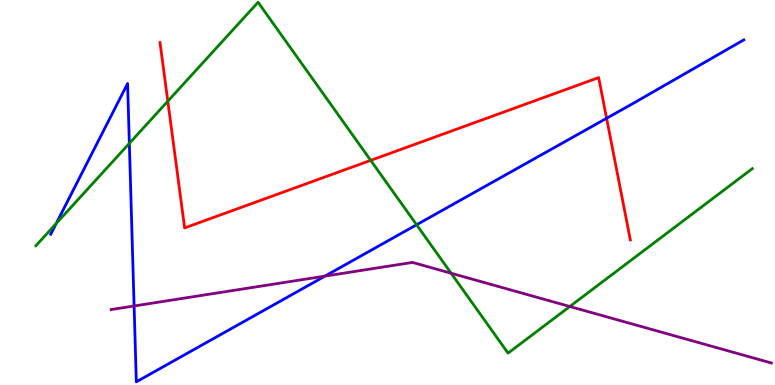[{'lines': ['blue', 'red'], 'intersections': [{'x': 7.83, 'y': 6.93}]}, {'lines': ['green', 'red'], 'intersections': [{'x': 2.17, 'y': 7.37}, {'x': 4.78, 'y': 5.83}]}, {'lines': ['purple', 'red'], 'intersections': []}, {'lines': ['blue', 'green'], 'intersections': [{'x': 0.725, 'y': 4.19}, {'x': 1.67, 'y': 6.28}, {'x': 5.38, 'y': 4.16}]}, {'lines': ['blue', 'purple'], 'intersections': [{'x': 1.73, 'y': 2.05}, {'x': 4.19, 'y': 2.83}]}, {'lines': ['green', 'purple'], 'intersections': [{'x': 5.82, 'y': 2.9}, {'x': 7.35, 'y': 2.04}]}]